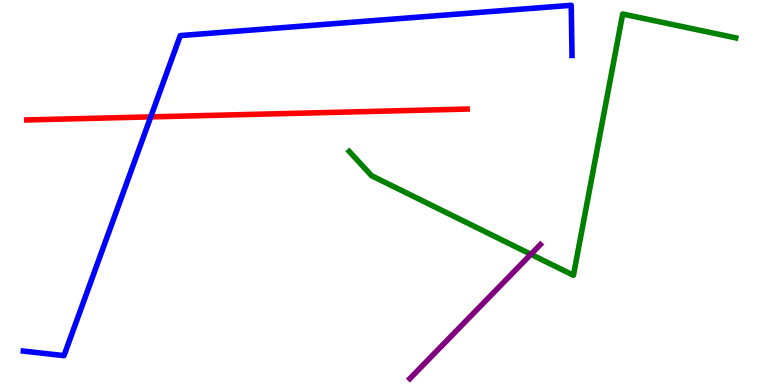[{'lines': ['blue', 'red'], 'intersections': [{'x': 1.95, 'y': 6.96}]}, {'lines': ['green', 'red'], 'intersections': []}, {'lines': ['purple', 'red'], 'intersections': []}, {'lines': ['blue', 'green'], 'intersections': []}, {'lines': ['blue', 'purple'], 'intersections': []}, {'lines': ['green', 'purple'], 'intersections': [{'x': 6.85, 'y': 3.39}]}]